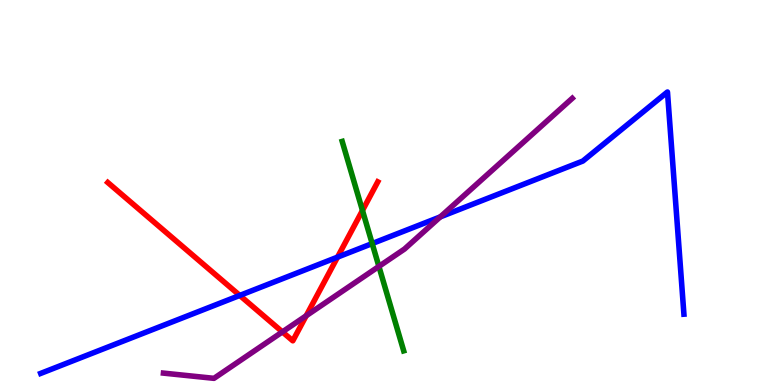[{'lines': ['blue', 'red'], 'intersections': [{'x': 3.09, 'y': 2.33}, {'x': 4.36, 'y': 3.32}]}, {'lines': ['green', 'red'], 'intersections': [{'x': 4.68, 'y': 4.53}]}, {'lines': ['purple', 'red'], 'intersections': [{'x': 3.64, 'y': 1.38}, {'x': 3.95, 'y': 1.8}]}, {'lines': ['blue', 'green'], 'intersections': [{'x': 4.8, 'y': 3.67}]}, {'lines': ['blue', 'purple'], 'intersections': [{'x': 5.68, 'y': 4.37}]}, {'lines': ['green', 'purple'], 'intersections': [{'x': 4.89, 'y': 3.08}]}]